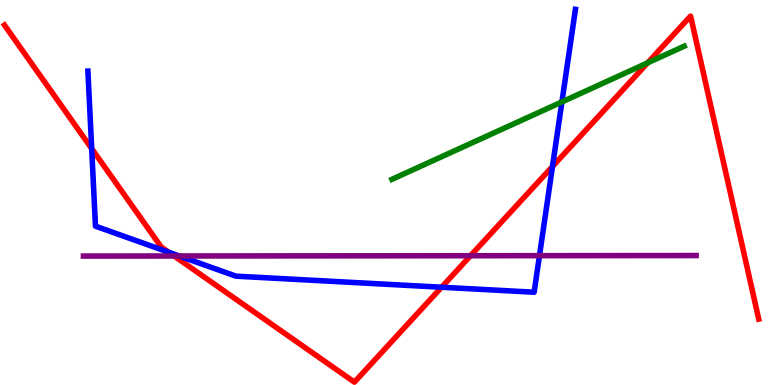[{'lines': ['blue', 'red'], 'intersections': [{'x': 1.18, 'y': 6.14}, {'x': 2.18, 'y': 3.45}, {'x': 5.7, 'y': 2.54}, {'x': 7.13, 'y': 5.68}]}, {'lines': ['green', 'red'], 'intersections': [{'x': 8.36, 'y': 8.37}]}, {'lines': ['purple', 'red'], 'intersections': [{'x': 2.25, 'y': 3.35}, {'x': 6.07, 'y': 3.36}]}, {'lines': ['blue', 'green'], 'intersections': [{'x': 7.25, 'y': 7.35}]}, {'lines': ['blue', 'purple'], 'intersections': [{'x': 2.31, 'y': 3.35}, {'x': 6.96, 'y': 3.36}]}, {'lines': ['green', 'purple'], 'intersections': []}]